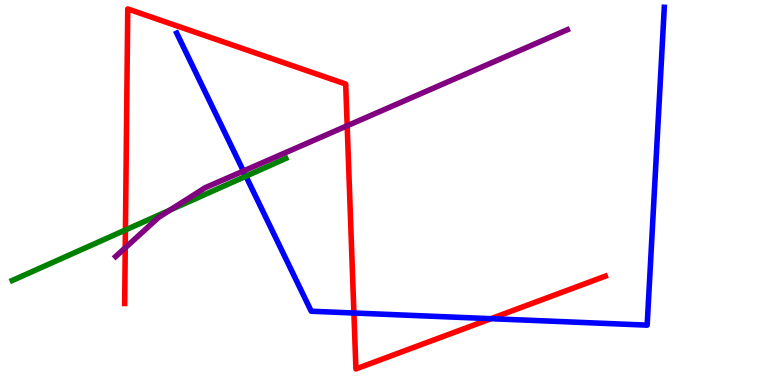[{'lines': ['blue', 'red'], 'intersections': [{'x': 4.57, 'y': 1.87}, {'x': 6.34, 'y': 1.72}]}, {'lines': ['green', 'red'], 'intersections': [{'x': 1.62, 'y': 4.03}]}, {'lines': ['purple', 'red'], 'intersections': [{'x': 1.62, 'y': 3.56}, {'x': 4.48, 'y': 6.73}]}, {'lines': ['blue', 'green'], 'intersections': [{'x': 3.17, 'y': 5.42}]}, {'lines': ['blue', 'purple'], 'intersections': [{'x': 3.14, 'y': 5.56}]}, {'lines': ['green', 'purple'], 'intersections': [{'x': 2.19, 'y': 4.54}]}]